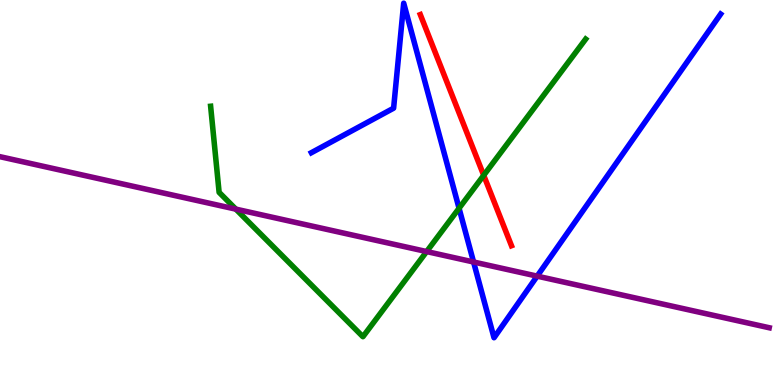[{'lines': ['blue', 'red'], 'intersections': []}, {'lines': ['green', 'red'], 'intersections': [{'x': 6.24, 'y': 5.45}]}, {'lines': ['purple', 'red'], 'intersections': []}, {'lines': ['blue', 'green'], 'intersections': [{'x': 5.92, 'y': 4.59}]}, {'lines': ['blue', 'purple'], 'intersections': [{'x': 6.11, 'y': 3.19}, {'x': 6.93, 'y': 2.83}]}, {'lines': ['green', 'purple'], 'intersections': [{'x': 3.04, 'y': 4.57}, {'x': 5.51, 'y': 3.47}]}]